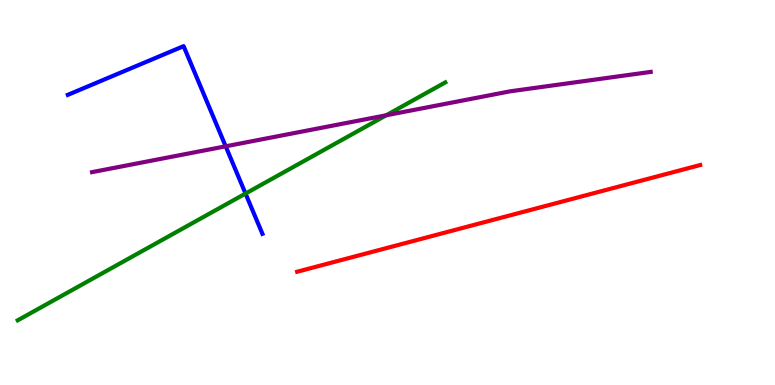[{'lines': ['blue', 'red'], 'intersections': []}, {'lines': ['green', 'red'], 'intersections': []}, {'lines': ['purple', 'red'], 'intersections': []}, {'lines': ['blue', 'green'], 'intersections': [{'x': 3.17, 'y': 4.97}]}, {'lines': ['blue', 'purple'], 'intersections': [{'x': 2.91, 'y': 6.2}]}, {'lines': ['green', 'purple'], 'intersections': [{'x': 4.98, 'y': 7.01}]}]